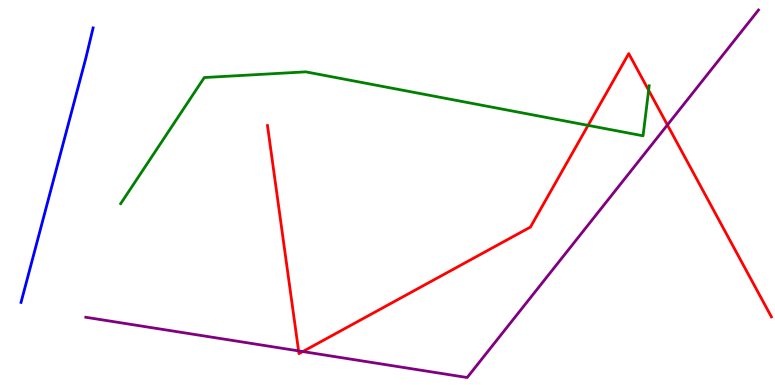[{'lines': ['blue', 'red'], 'intersections': []}, {'lines': ['green', 'red'], 'intersections': [{'x': 7.59, 'y': 6.74}, {'x': 8.37, 'y': 7.66}]}, {'lines': ['purple', 'red'], 'intersections': [{'x': 3.85, 'y': 0.886}, {'x': 3.91, 'y': 0.869}, {'x': 8.61, 'y': 6.75}]}, {'lines': ['blue', 'green'], 'intersections': []}, {'lines': ['blue', 'purple'], 'intersections': []}, {'lines': ['green', 'purple'], 'intersections': []}]